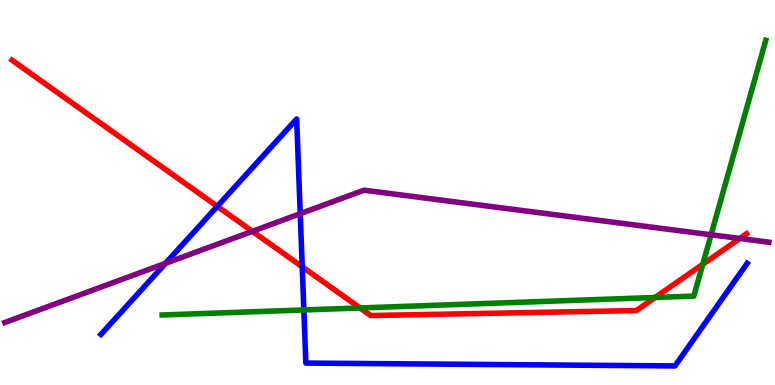[{'lines': ['blue', 'red'], 'intersections': [{'x': 2.8, 'y': 4.64}, {'x': 3.9, 'y': 3.07}]}, {'lines': ['green', 'red'], 'intersections': [{'x': 4.65, 'y': 2.0}, {'x': 8.45, 'y': 2.27}, {'x': 9.07, 'y': 3.14}]}, {'lines': ['purple', 'red'], 'intersections': [{'x': 3.26, 'y': 3.99}, {'x': 9.55, 'y': 3.81}]}, {'lines': ['blue', 'green'], 'intersections': [{'x': 3.92, 'y': 1.95}]}, {'lines': ['blue', 'purple'], 'intersections': [{'x': 2.14, 'y': 3.16}, {'x': 3.87, 'y': 4.45}]}, {'lines': ['green', 'purple'], 'intersections': [{'x': 9.18, 'y': 3.9}]}]